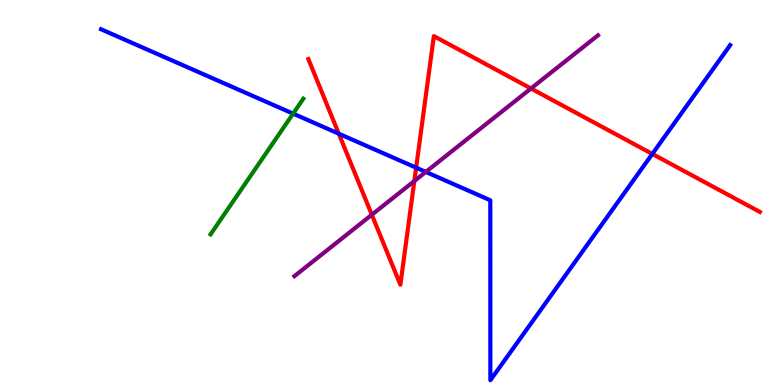[{'lines': ['blue', 'red'], 'intersections': [{'x': 4.37, 'y': 6.53}, {'x': 5.37, 'y': 5.64}, {'x': 8.42, 'y': 6.0}]}, {'lines': ['green', 'red'], 'intersections': []}, {'lines': ['purple', 'red'], 'intersections': [{'x': 4.8, 'y': 4.42}, {'x': 5.35, 'y': 5.3}, {'x': 6.85, 'y': 7.7}]}, {'lines': ['blue', 'green'], 'intersections': [{'x': 3.78, 'y': 7.05}]}, {'lines': ['blue', 'purple'], 'intersections': [{'x': 5.49, 'y': 5.53}]}, {'lines': ['green', 'purple'], 'intersections': []}]